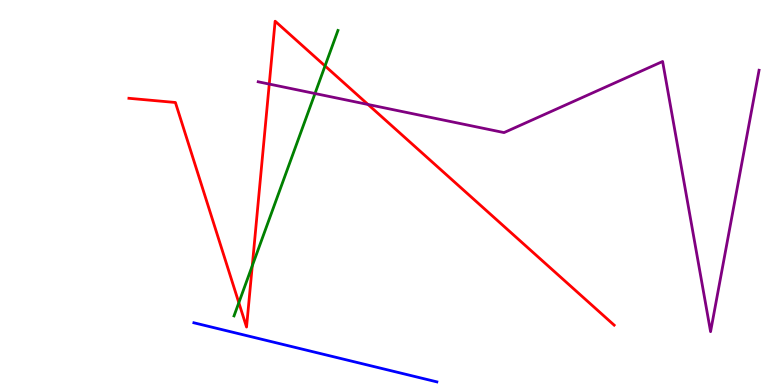[{'lines': ['blue', 'red'], 'intersections': []}, {'lines': ['green', 'red'], 'intersections': [{'x': 3.08, 'y': 2.14}, {'x': 3.26, 'y': 3.1}, {'x': 4.19, 'y': 8.29}]}, {'lines': ['purple', 'red'], 'intersections': [{'x': 3.47, 'y': 7.82}, {'x': 4.75, 'y': 7.29}]}, {'lines': ['blue', 'green'], 'intersections': []}, {'lines': ['blue', 'purple'], 'intersections': []}, {'lines': ['green', 'purple'], 'intersections': [{'x': 4.06, 'y': 7.57}]}]